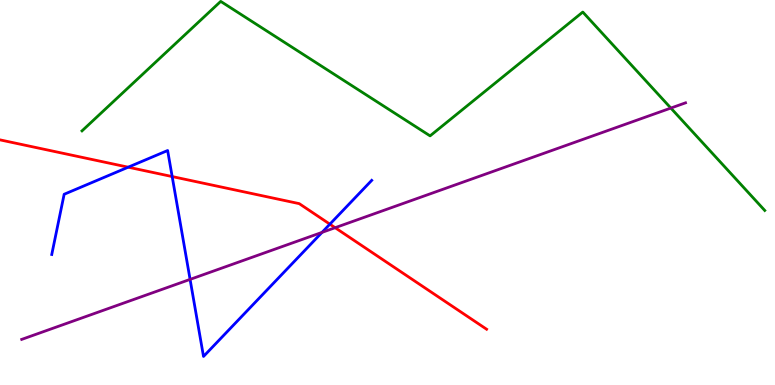[{'lines': ['blue', 'red'], 'intersections': [{'x': 1.65, 'y': 5.66}, {'x': 2.22, 'y': 5.41}, {'x': 4.26, 'y': 4.18}]}, {'lines': ['green', 'red'], 'intersections': []}, {'lines': ['purple', 'red'], 'intersections': [{'x': 4.32, 'y': 4.09}]}, {'lines': ['blue', 'green'], 'intersections': []}, {'lines': ['blue', 'purple'], 'intersections': [{'x': 2.45, 'y': 2.74}, {'x': 4.16, 'y': 3.96}]}, {'lines': ['green', 'purple'], 'intersections': [{'x': 8.66, 'y': 7.19}]}]